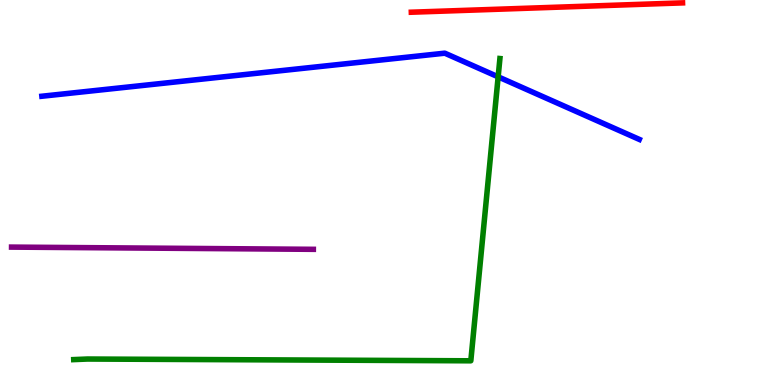[{'lines': ['blue', 'red'], 'intersections': []}, {'lines': ['green', 'red'], 'intersections': []}, {'lines': ['purple', 'red'], 'intersections': []}, {'lines': ['blue', 'green'], 'intersections': [{'x': 6.43, 'y': 8.0}]}, {'lines': ['blue', 'purple'], 'intersections': []}, {'lines': ['green', 'purple'], 'intersections': []}]